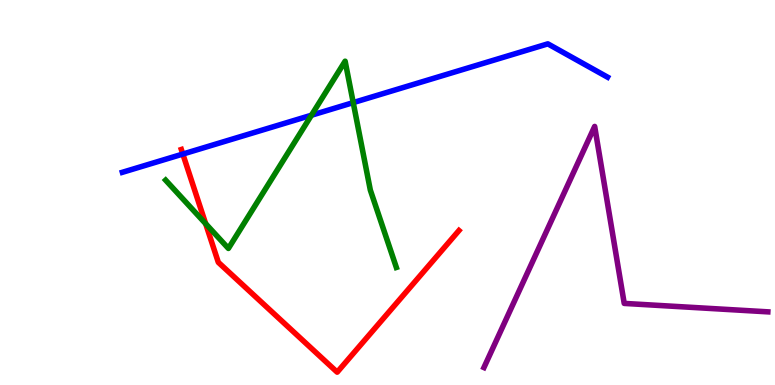[{'lines': ['blue', 'red'], 'intersections': [{'x': 2.36, 'y': 6.0}]}, {'lines': ['green', 'red'], 'intersections': [{'x': 2.65, 'y': 4.19}]}, {'lines': ['purple', 'red'], 'intersections': []}, {'lines': ['blue', 'green'], 'intersections': [{'x': 4.02, 'y': 7.01}, {'x': 4.56, 'y': 7.33}]}, {'lines': ['blue', 'purple'], 'intersections': []}, {'lines': ['green', 'purple'], 'intersections': []}]